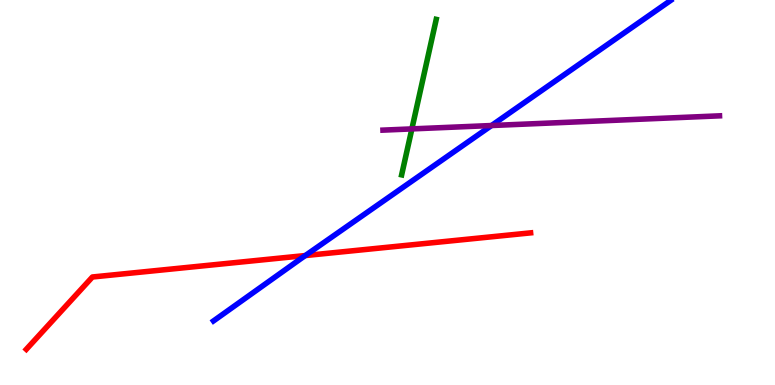[{'lines': ['blue', 'red'], 'intersections': [{'x': 3.94, 'y': 3.36}]}, {'lines': ['green', 'red'], 'intersections': []}, {'lines': ['purple', 'red'], 'intersections': []}, {'lines': ['blue', 'green'], 'intersections': []}, {'lines': ['blue', 'purple'], 'intersections': [{'x': 6.34, 'y': 6.74}]}, {'lines': ['green', 'purple'], 'intersections': [{'x': 5.31, 'y': 6.65}]}]